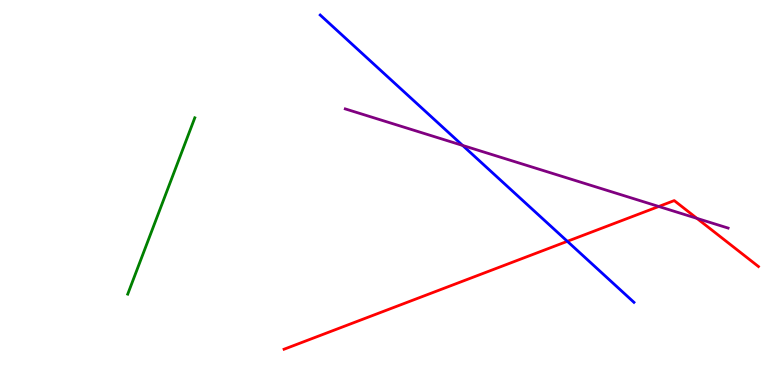[{'lines': ['blue', 'red'], 'intersections': [{'x': 7.32, 'y': 3.73}]}, {'lines': ['green', 'red'], 'intersections': []}, {'lines': ['purple', 'red'], 'intersections': [{'x': 8.5, 'y': 4.64}, {'x': 8.99, 'y': 4.33}]}, {'lines': ['blue', 'green'], 'intersections': []}, {'lines': ['blue', 'purple'], 'intersections': [{'x': 5.97, 'y': 6.22}]}, {'lines': ['green', 'purple'], 'intersections': []}]